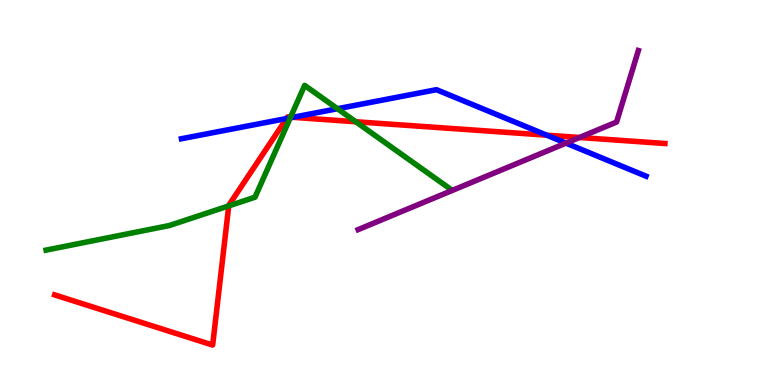[{'lines': ['blue', 'red'], 'intersections': [{'x': 3.7, 'y': 6.92}, {'x': 3.78, 'y': 6.95}, {'x': 7.05, 'y': 6.49}]}, {'lines': ['green', 'red'], 'intersections': [{'x': 2.95, 'y': 4.65}, {'x': 3.75, 'y': 6.96}, {'x': 4.59, 'y': 6.84}]}, {'lines': ['purple', 'red'], 'intersections': [{'x': 7.48, 'y': 6.43}]}, {'lines': ['blue', 'green'], 'intersections': [{'x': 3.75, 'y': 6.94}, {'x': 4.35, 'y': 7.18}]}, {'lines': ['blue', 'purple'], 'intersections': [{'x': 7.3, 'y': 6.28}]}, {'lines': ['green', 'purple'], 'intersections': []}]